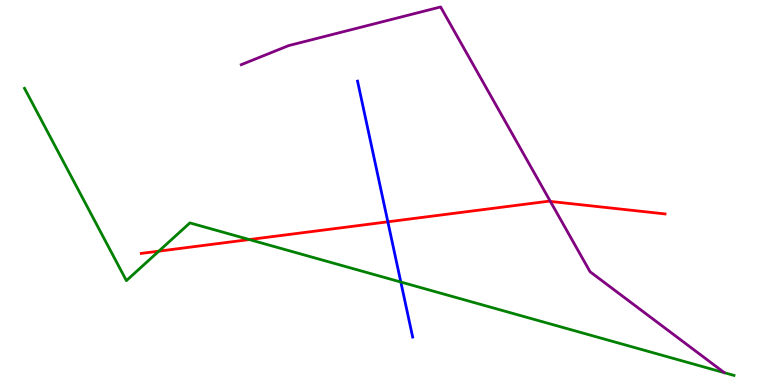[{'lines': ['blue', 'red'], 'intersections': [{'x': 5.0, 'y': 4.24}]}, {'lines': ['green', 'red'], 'intersections': [{'x': 2.05, 'y': 3.48}, {'x': 3.22, 'y': 3.78}]}, {'lines': ['purple', 'red'], 'intersections': [{'x': 7.1, 'y': 4.77}]}, {'lines': ['blue', 'green'], 'intersections': [{'x': 5.17, 'y': 2.67}]}, {'lines': ['blue', 'purple'], 'intersections': []}, {'lines': ['green', 'purple'], 'intersections': []}]